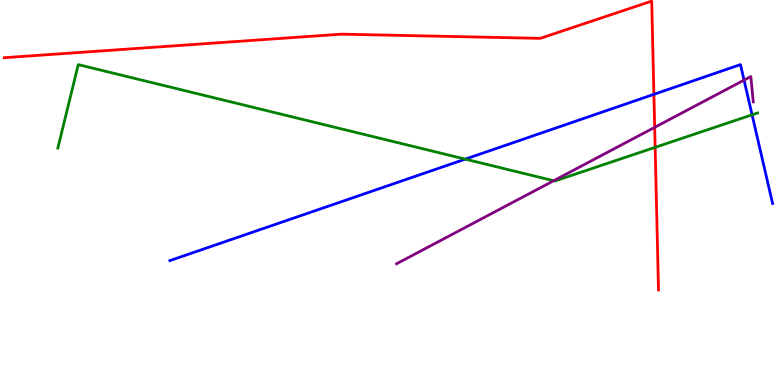[{'lines': ['blue', 'red'], 'intersections': [{'x': 8.44, 'y': 7.55}]}, {'lines': ['green', 'red'], 'intersections': [{'x': 8.45, 'y': 6.17}]}, {'lines': ['purple', 'red'], 'intersections': [{'x': 8.45, 'y': 6.69}]}, {'lines': ['blue', 'green'], 'intersections': [{'x': 6.0, 'y': 5.87}, {'x': 9.7, 'y': 7.02}]}, {'lines': ['blue', 'purple'], 'intersections': [{'x': 9.6, 'y': 7.92}]}, {'lines': ['green', 'purple'], 'intersections': [{'x': 7.14, 'y': 5.31}]}]